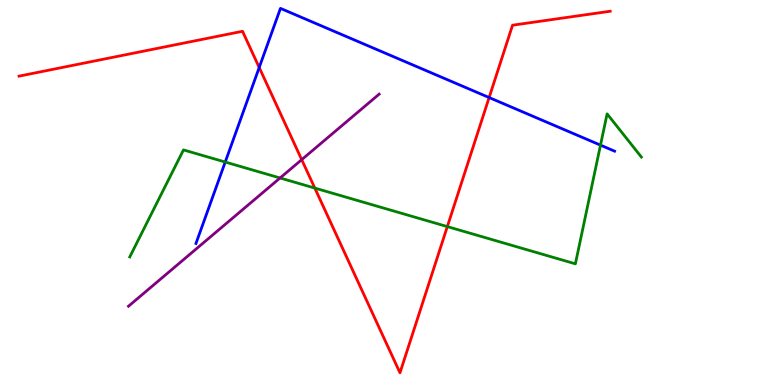[{'lines': ['blue', 'red'], 'intersections': [{'x': 3.34, 'y': 8.25}, {'x': 6.31, 'y': 7.47}]}, {'lines': ['green', 'red'], 'intersections': [{'x': 4.06, 'y': 5.11}, {'x': 5.77, 'y': 4.11}]}, {'lines': ['purple', 'red'], 'intersections': [{'x': 3.89, 'y': 5.85}]}, {'lines': ['blue', 'green'], 'intersections': [{'x': 2.91, 'y': 5.79}, {'x': 7.75, 'y': 6.23}]}, {'lines': ['blue', 'purple'], 'intersections': []}, {'lines': ['green', 'purple'], 'intersections': [{'x': 3.61, 'y': 5.38}]}]